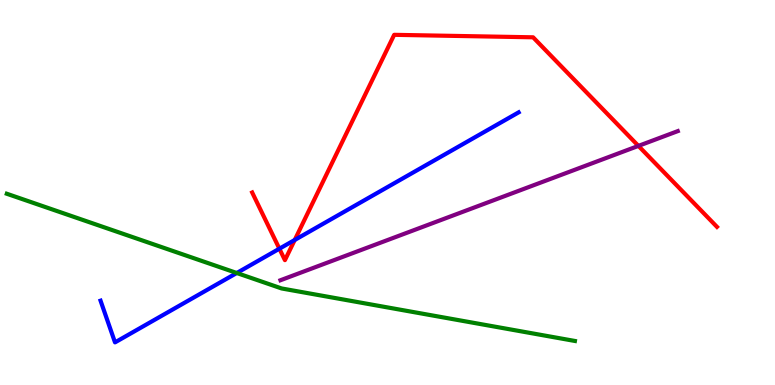[{'lines': ['blue', 'red'], 'intersections': [{'x': 3.6, 'y': 3.54}, {'x': 3.8, 'y': 3.77}]}, {'lines': ['green', 'red'], 'intersections': []}, {'lines': ['purple', 'red'], 'intersections': [{'x': 8.24, 'y': 6.21}]}, {'lines': ['blue', 'green'], 'intersections': [{'x': 3.05, 'y': 2.91}]}, {'lines': ['blue', 'purple'], 'intersections': []}, {'lines': ['green', 'purple'], 'intersections': []}]